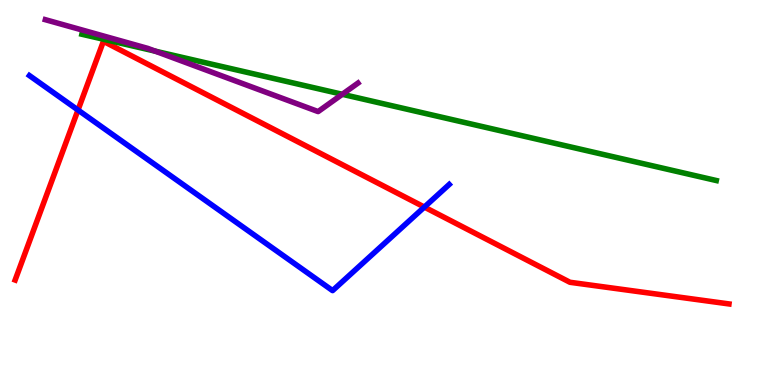[{'lines': ['blue', 'red'], 'intersections': [{'x': 1.01, 'y': 7.14}, {'x': 5.48, 'y': 4.62}]}, {'lines': ['green', 'red'], 'intersections': []}, {'lines': ['purple', 'red'], 'intersections': []}, {'lines': ['blue', 'green'], 'intersections': []}, {'lines': ['blue', 'purple'], 'intersections': []}, {'lines': ['green', 'purple'], 'intersections': [{'x': 2.0, 'y': 8.67}, {'x': 4.42, 'y': 7.55}]}]